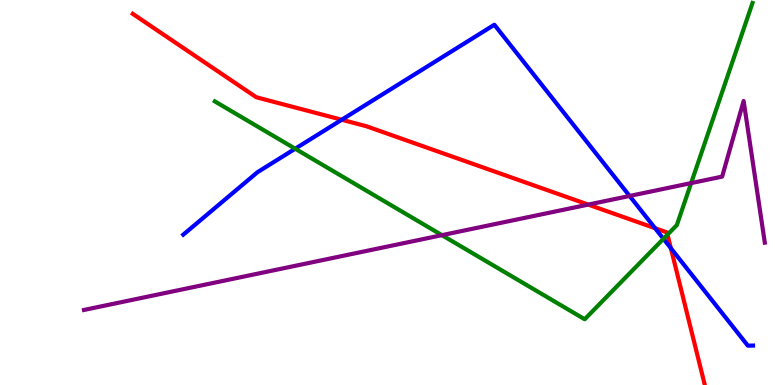[{'lines': ['blue', 'red'], 'intersections': [{'x': 4.41, 'y': 6.89}, {'x': 8.45, 'y': 4.07}, {'x': 8.66, 'y': 3.55}]}, {'lines': ['green', 'red'], 'intersections': [{'x': 8.61, 'y': 3.91}]}, {'lines': ['purple', 'red'], 'intersections': [{'x': 7.59, 'y': 4.69}]}, {'lines': ['blue', 'green'], 'intersections': [{'x': 3.81, 'y': 6.14}, {'x': 8.56, 'y': 3.8}]}, {'lines': ['blue', 'purple'], 'intersections': [{'x': 8.12, 'y': 4.91}]}, {'lines': ['green', 'purple'], 'intersections': [{'x': 5.7, 'y': 3.89}, {'x': 8.92, 'y': 5.24}]}]